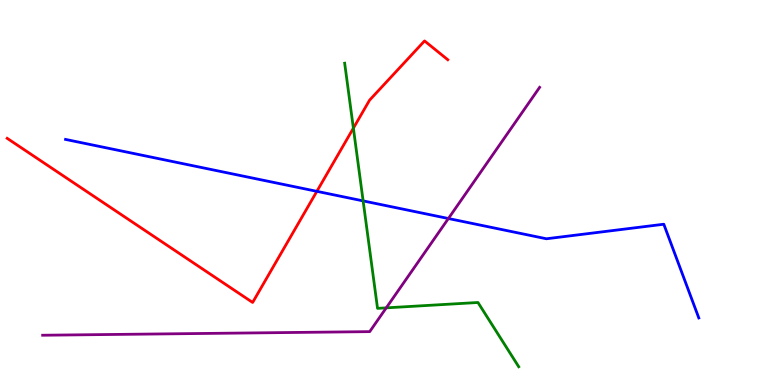[{'lines': ['blue', 'red'], 'intersections': [{'x': 4.09, 'y': 5.03}]}, {'lines': ['green', 'red'], 'intersections': [{'x': 4.56, 'y': 6.67}]}, {'lines': ['purple', 'red'], 'intersections': []}, {'lines': ['blue', 'green'], 'intersections': [{'x': 4.69, 'y': 4.78}]}, {'lines': ['blue', 'purple'], 'intersections': [{'x': 5.79, 'y': 4.32}]}, {'lines': ['green', 'purple'], 'intersections': [{'x': 4.98, 'y': 2.0}]}]